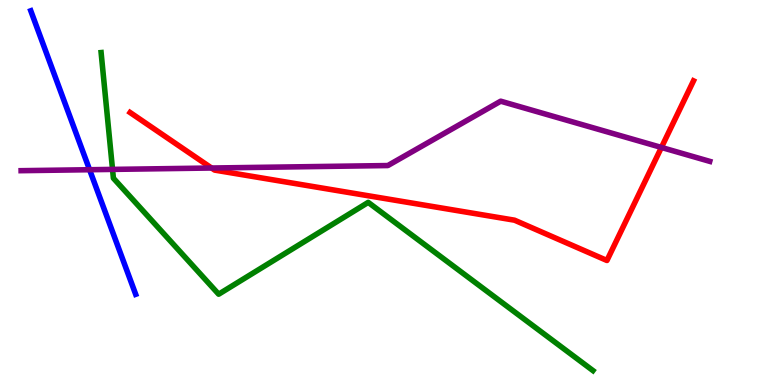[{'lines': ['blue', 'red'], 'intersections': []}, {'lines': ['green', 'red'], 'intersections': []}, {'lines': ['purple', 'red'], 'intersections': [{'x': 2.73, 'y': 5.64}, {'x': 8.53, 'y': 6.17}]}, {'lines': ['blue', 'green'], 'intersections': []}, {'lines': ['blue', 'purple'], 'intersections': [{'x': 1.16, 'y': 5.59}]}, {'lines': ['green', 'purple'], 'intersections': [{'x': 1.45, 'y': 5.6}]}]